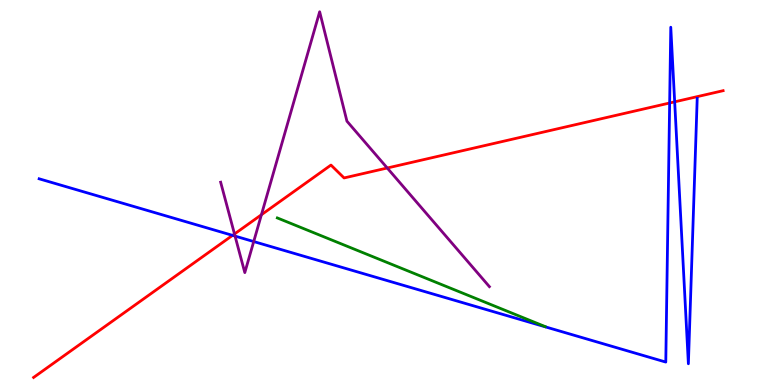[{'lines': ['blue', 'red'], 'intersections': [{'x': 3.0, 'y': 3.89}, {'x': 8.64, 'y': 7.32}, {'x': 8.71, 'y': 7.35}]}, {'lines': ['green', 'red'], 'intersections': []}, {'lines': ['purple', 'red'], 'intersections': [{'x': 3.03, 'y': 3.92}, {'x': 3.37, 'y': 4.42}, {'x': 5.0, 'y': 5.64}]}, {'lines': ['blue', 'green'], 'intersections': []}, {'lines': ['blue', 'purple'], 'intersections': [{'x': 3.03, 'y': 3.87}, {'x': 3.27, 'y': 3.73}]}, {'lines': ['green', 'purple'], 'intersections': []}]